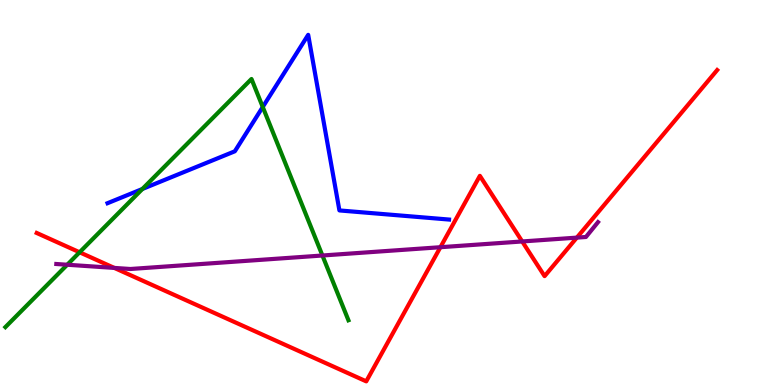[{'lines': ['blue', 'red'], 'intersections': []}, {'lines': ['green', 'red'], 'intersections': [{'x': 1.03, 'y': 3.45}]}, {'lines': ['purple', 'red'], 'intersections': [{'x': 1.47, 'y': 3.04}, {'x': 5.68, 'y': 3.58}, {'x': 6.74, 'y': 3.73}, {'x': 7.44, 'y': 3.83}]}, {'lines': ['blue', 'green'], 'intersections': [{'x': 1.84, 'y': 5.09}, {'x': 3.39, 'y': 7.22}]}, {'lines': ['blue', 'purple'], 'intersections': []}, {'lines': ['green', 'purple'], 'intersections': [{'x': 0.868, 'y': 3.12}, {'x': 4.16, 'y': 3.36}]}]